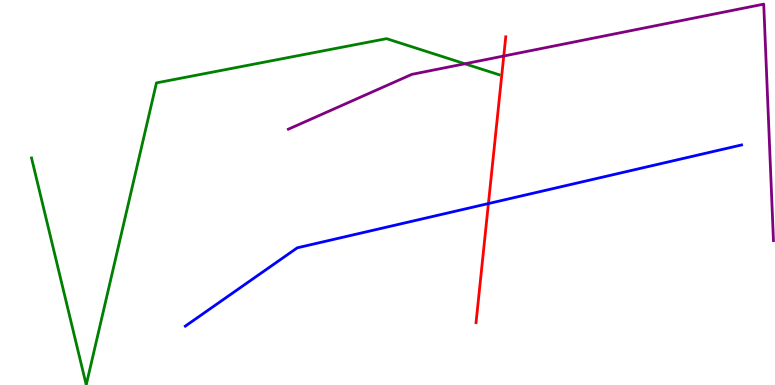[{'lines': ['blue', 'red'], 'intersections': [{'x': 6.3, 'y': 4.71}]}, {'lines': ['green', 'red'], 'intersections': []}, {'lines': ['purple', 'red'], 'intersections': [{'x': 6.5, 'y': 8.54}]}, {'lines': ['blue', 'green'], 'intersections': []}, {'lines': ['blue', 'purple'], 'intersections': []}, {'lines': ['green', 'purple'], 'intersections': [{'x': 6.0, 'y': 8.34}]}]